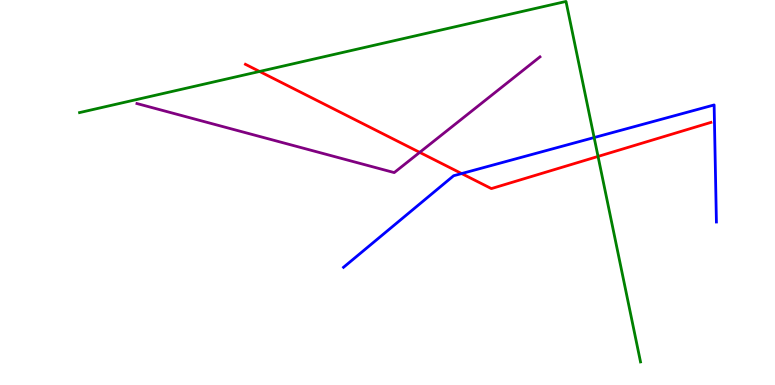[{'lines': ['blue', 'red'], 'intersections': [{'x': 5.96, 'y': 5.49}]}, {'lines': ['green', 'red'], 'intersections': [{'x': 3.35, 'y': 8.14}, {'x': 7.72, 'y': 5.94}]}, {'lines': ['purple', 'red'], 'intersections': [{'x': 5.42, 'y': 6.04}]}, {'lines': ['blue', 'green'], 'intersections': [{'x': 7.67, 'y': 6.43}]}, {'lines': ['blue', 'purple'], 'intersections': []}, {'lines': ['green', 'purple'], 'intersections': []}]